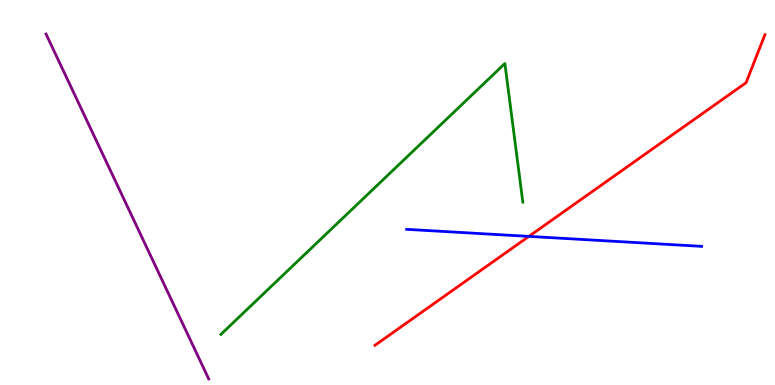[{'lines': ['blue', 'red'], 'intersections': [{'x': 6.82, 'y': 3.86}]}, {'lines': ['green', 'red'], 'intersections': []}, {'lines': ['purple', 'red'], 'intersections': []}, {'lines': ['blue', 'green'], 'intersections': []}, {'lines': ['blue', 'purple'], 'intersections': []}, {'lines': ['green', 'purple'], 'intersections': []}]